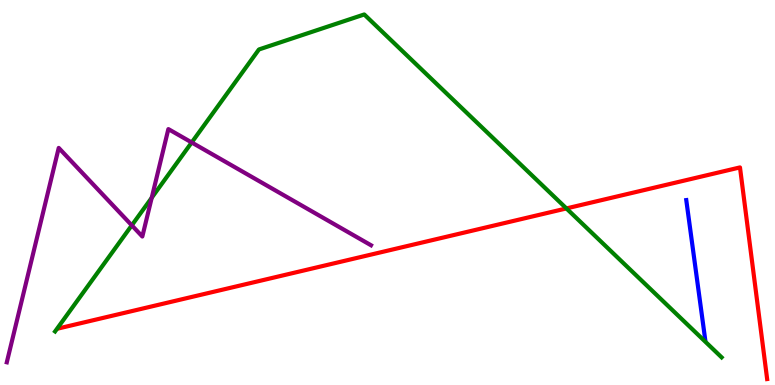[{'lines': ['blue', 'red'], 'intersections': []}, {'lines': ['green', 'red'], 'intersections': [{'x': 7.31, 'y': 4.59}]}, {'lines': ['purple', 'red'], 'intersections': []}, {'lines': ['blue', 'green'], 'intersections': []}, {'lines': ['blue', 'purple'], 'intersections': []}, {'lines': ['green', 'purple'], 'intersections': [{'x': 1.7, 'y': 4.15}, {'x': 1.96, 'y': 4.86}, {'x': 2.47, 'y': 6.3}]}]